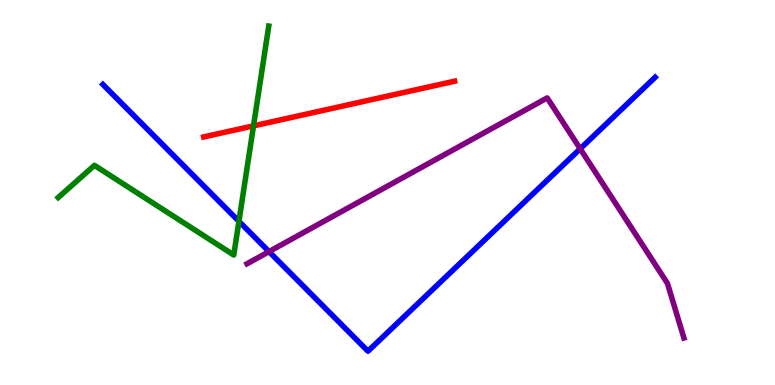[{'lines': ['blue', 'red'], 'intersections': []}, {'lines': ['green', 'red'], 'intersections': [{'x': 3.27, 'y': 6.73}]}, {'lines': ['purple', 'red'], 'intersections': []}, {'lines': ['blue', 'green'], 'intersections': [{'x': 3.08, 'y': 4.25}]}, {'lines': ['blue', 'purple'], 'intersections': [{'x': 3.47, 'y': 3.46}, {'x': 7.49, 'y': 6.14}]}, {'lines': ['green', 'purple'], 'intersections': []}]